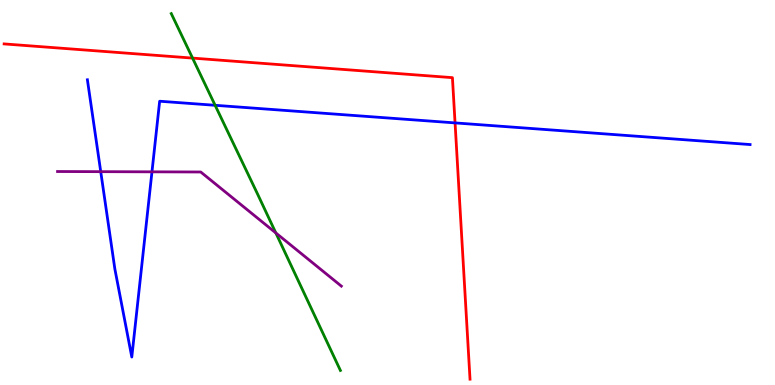[{'lines': ['blue', 'red'], 'intersections': [{'x': 5.87, 'y': 6.81}]}, {'lines': ['green', 'red'], 'intersections': [{'x': 2.48, 'y': 8.49}]}, {'lines': ['purple', 'red'], 'intersections': []}, {'lines': ['blue', 'green'], 'intersections': [{'x': 2.78, 'y': 7.27}]}, {'lines': ['blue', 'purple'], 'intersections': [{'x': 1.3, 'y': 5.54}, {'x': 1.96, 'y': 5.54}]}, {'lines': ['green', 'purple'], 'intersections': [{'x': 3.56, 'y': 3.95}]}]